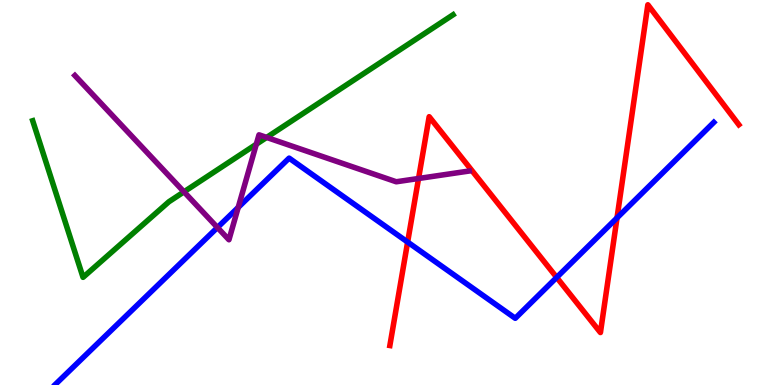[{'lines': ['blue', 'red'], 'intersections': [{'x': 5.26, 'y': 3.71}, {'x': 7.18, 'y': 2.79}, {'x': 7.96, 'y': 4.34}]}, {'lines': ['green', 'red'], 'intersections': []}, {'lines': ['purple', 'red'], 'intersections': [{'x': 5.4, 'y': 5.36}]}, {'lines': ['blue', 'green'], 'intersections': []}, {'lines': ['blue', 'purple'], 'intersections': [{'x': 2.81, 'y': 4.09}, {'x': 3.07, 'y': 4.61}]}, {'lines': ['green', 'purple'], 'intersections': [{'x': 2.37, 'y': 5.02}, {'x': 3.31, 'y': 6.25}, {'x': 3.44, 'y': 6.43}]}]